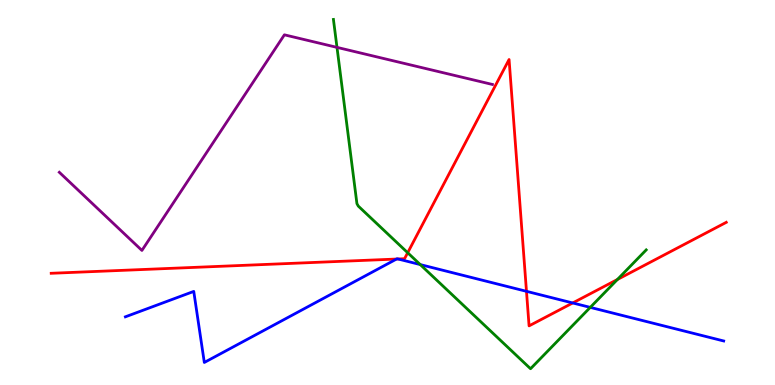[{'lines': ['blue', 'red'], 'intersections': [{'x': 5.12, 'y': 3.27}, {'x': 5.14, 'y': 3.27}, {'x': 6.79, 'y': 2.43}, {'x': 7.39, 'y': 2.13}]}, {'lines': ['green', 'red'], 'intersections': [{'x': 5.26, 'y': 3.44}, {'x': 7.97, 'y': 2.74}]}, {'lines': ['purple', 'red'], 'intersections': []}, {'lines': ['blue', 'green'], 'intersections': [{'x': 5.42, 'y': 3.13}, {'x': 7.62, 'y': 2.02}]}, {'lines': ['blue', 'purple'], 'intersections': []}, {'lines': ['green', 'purple'], 'intersections': [{'x': 4.35, 'y': 8.77}]}]